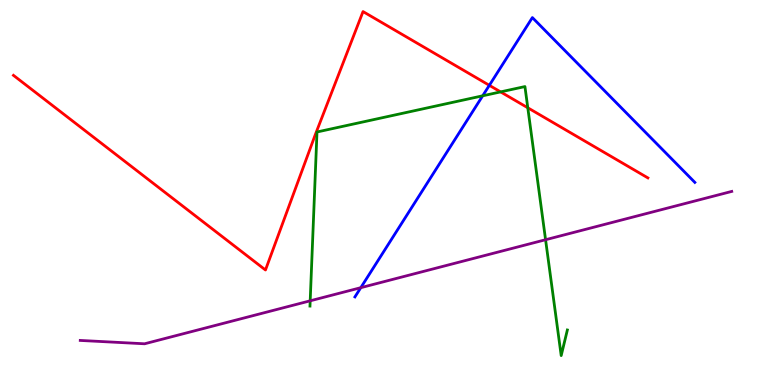[{'lines': ['blue', 'red'], 'intersections': [{'x': 6.31, 'y': 7.78}]}, {'lines': ['green', 'red'], 'intersections': [{'x': 6.46, 'y': 7.61}, {'x': 6.81, 'y': 7.2}]}, {'lines': ['purple', 'red'], 'intersections': []}, {'lines': ['blue', 'green'], 'intersections': [{'x': 6.23, 'y': 7.51}]}, {'lines': ['blue', 'purple'], 'intersections': [{'x': 4.66, 'y': 2.53}]}, {'lines': ['green', 'purple'], 'intersections': [{'x': 4.0, 'y': 2.19}, {'x': 7.04, 'y': 3.77}]}]